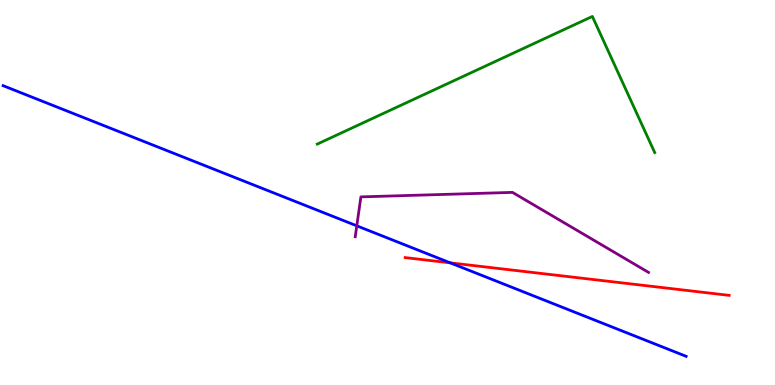[{'lines': ['blue', 'red'], 'intersections': [{'x': 5.81, 'y': 3.17}]}, {'lines': ['green', 'red'], 'intersections': []}, {'lines': ['purple', 'red'], 'intersections': []}, {'lines': ['blue', 'green'], 'intersections': []}, {'lines': ['blue', 'purple'], 'intersections': [{'x': 4.6, 'y': 4.13}]}, {'lines': ['green', 'purple'], 'intersections': []}]